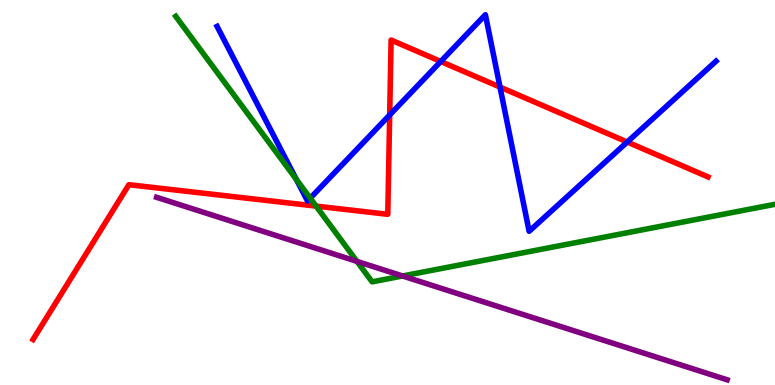[{'lines': ['blue', 'red'], 'intersections': [{'x': 5.03, 'y': 7.01}, {'x': 5.69, 'y': 8.4}, {'x': 6.45, 'y': 7.74}, {'x': 8.09, 'y': 6.31}]}, {'lines': ['green', 'red'], 'intersections': [{'x': 4.08, 'y': 4.65}]}, {'lines': ['purple', 'red'], 'intersections': []}, {'lines': ['blue', 'green'], 'intersections': [{'x': 3.82, 'y': 5.34}, {'x': 4.0, 'y': 4.85}]}, {'lines': ['blue', 'purple'], 'intersections': []}, {'lines': ['green', 'purple'], 'intersections': [{'x': 4.61, 'y': 3.21}, {'x': 5.19, 'y': 2.83}]}]